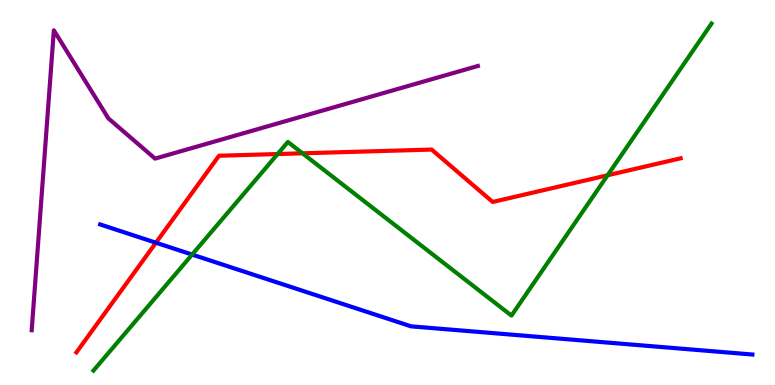[{'lines': ['blue', 'red'], 'intersections': [{'x': 2.01, 'y': 3.7}]}, {'lines': ['green', 'red'], 'intersections': [{'x': 3.58, 'y': 6.0}, {'x': 3.9, 'y': 6.02}, {'x': 7.84, 'y': 5.45}]}, {'lines': ['purple', 'red'], 'intersections': []}, {'lines': ['blue', 'green'], 'intersections': [{'x': 2.48, 'y': 3.39}]}, {'lines': ['blue', 'purple'], 'intersections': []}, {'lines': ['green', 'purple'], 'intersections': []}]